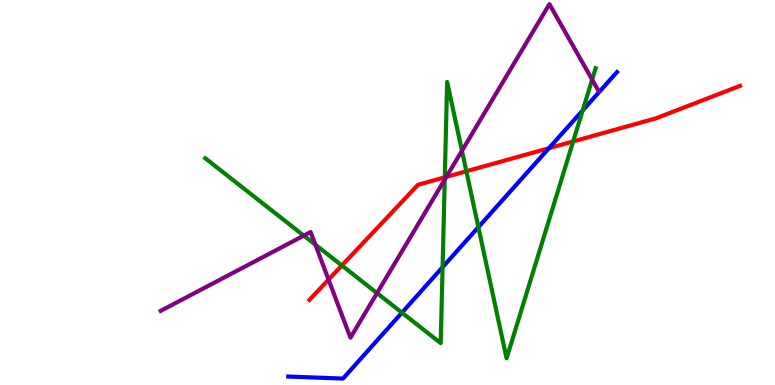[{'lines': ['blue', 'red'], 'intersections': [{'x': 7.08, 'y': 6.15}]}, {'lines': ['green', 'red'], 'intersections': [{'x': 4.41, 'y': 3.1}, {'x': 5.74, 'y': 5.39}, {'x': 6.02, 'y': 5.55}, {'x': 7.4, 'y': 6.33}]}, {'lines': ['purple', 'red'], 'intersections': [{'x': 4.24, 'y': 2.74}, {'x': 5.76, 'y': 5.41}]}, {'lines': ['blue', 'green'], 'intersections': [{'x': 5.19, 'y': 1.88}, {'x': 5.71, 'y': 3.06}, {'x': 6.17, 'y': 4.1}, {'x': 7.52, 'y': 7.13}]}, {'lines': ['blue', 'purple'], 'intersections': []}, {'lines': ['green', 'purple'], 'intersections': [{'x': 3.92, 'y': 3.88}, {'x': 4.07, 'y': 3.64}, {'x': 4.86, 'y': 2.39}, {'x': 5.74, 'y': 5.34}, {'x': 5.96, 'y': 6.08}, {'x': 7.64, 'y': 7.93}]}]